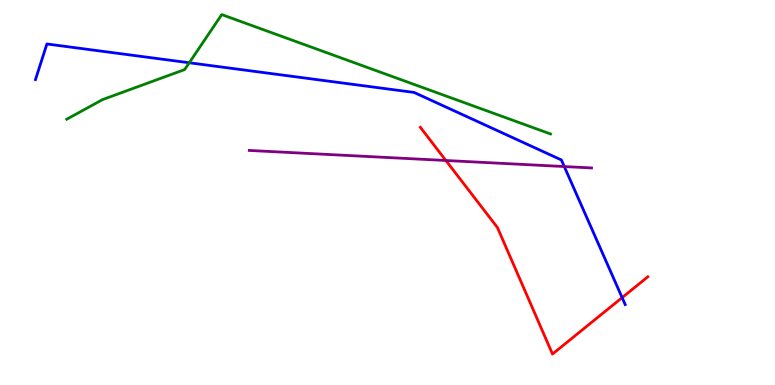[{'lines': ['blue', 'red'], 'intersections': [{'x': 8.03, 'y': 2.27}]}, {'lines': ['green', 'red'], 'intersections': []}, {'lines': ['purple', 'red'], 'intersections': [{'x': 5.75, 'y': 5.83}]}, {'lines': ['blue', 'green'], 'intersections': [{'x': 2.44, 'y': 8.37}]}, {'lines': ['blue', 'purple'], 'intersections': [{'x': 7.28, 'y': 5.67}]}, {'lines': ['green', 'purple'], 'intersections': []}]